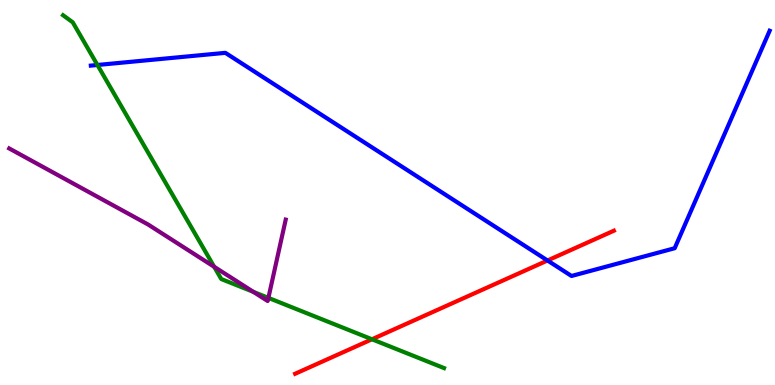[{'lines': ['blue', 'red'], 'intersections': [{'x': 7.06, 'y': 3.23}]}, {'lines': ['green', 'red'], 'intersections': [{'x': 4.8, 'y': 1.19}]}, {'lines': ['purple', 'red'], 'intersections': []}, {'lines': ['blue', 'green'], 'intersections': [{'x': 1.26, 'y': 8.31}]}, {'lines': ['blue', 'purple'], 'intersections': []}, {'lines': ['green', 'purple'], 'intersections': [{'x': 2.76, 'y': 3.07}, {'x': 3.27, 'y': 2.42}, {'x': 3.46, 'y': 2.26}]}]